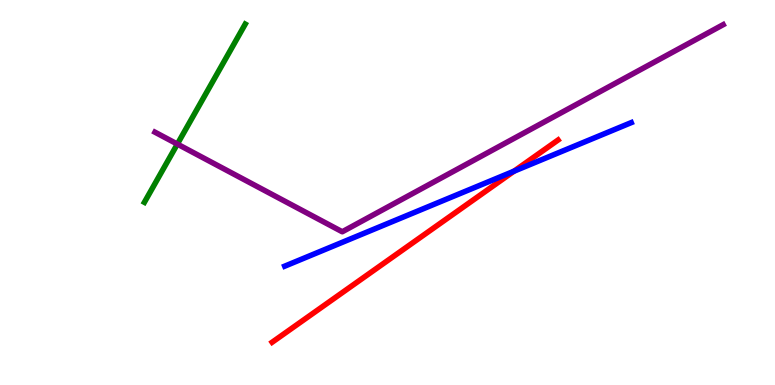[{'lines': ['blue', 'red'], 'intersections': [{'x': 6.63, 'y': 5.55}]}, {'lines': ['green', 'red'], 'intersections': []}, {'lines': ['purple', 'red'], 'intersections': []}, {'lines': ['blue', 'green'], 'intersections': []}, {'lines': ['blue', 'purple'], 'intersections': []}, {'lines': ['green', 'purple'], 'intersections': [{'x': 2.29, 'y': 6.26}]}]